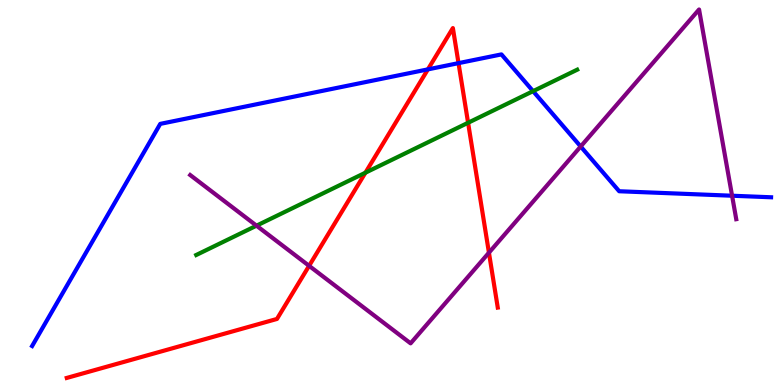[{'lines': ['blue', 'red'], 'intersections': [{'x': 5.52, 'y': 8.2}, {'x': 5.92, 'y': 8.36}]}, {'lines': ['green', 'red'], 'intersections': [{'x': 4.72, 'y': 5.51}, {'x': 6.04, 'y': 6.81}]}, {'lines': ['purple', 'red'], 'intersections': [{'x': 3.99, 'y': 3.1}, {'x': 6.31, 'y': 3.44}]}, {'lines': ['blue', 'green'], 'intersections': [{'x': 6.88, 'y': 7.63}]}, {'lines': ['blue', 'purple'], 'intersections': [{'x': 7.49, 'y': 6.19}, {'x': 9.45, 'y': 4.92}]}, {'lines': ['green', 'purple'], 'intersections': [{'x': 3.31, 'y': 4.14}]}]